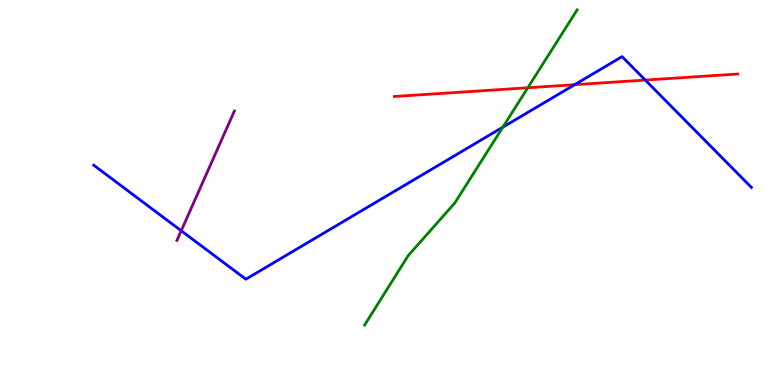[{'lines': ['blue', 'red'], 'intersections': [{'x': 7.41, 'y': 7.8}, {'x': 8.33, 'y': 7.92}]}, {'lines': ['green', 'red'], 'intersections': [{'x': 6.81, 'y': 7.72}]}, {'lines': ['purple', 'red'], 'intersections': []}, {'lines': ['blue', 'green'], 'intersections': [{'x': 6.49, 'y': 6.7}]}, {'lines': ['blue', 'purple'], 'intersections': [{'x': 2.34, 'y': 4.01}]}, {'lines': ['green', 'purple'], 'intersections': []}]